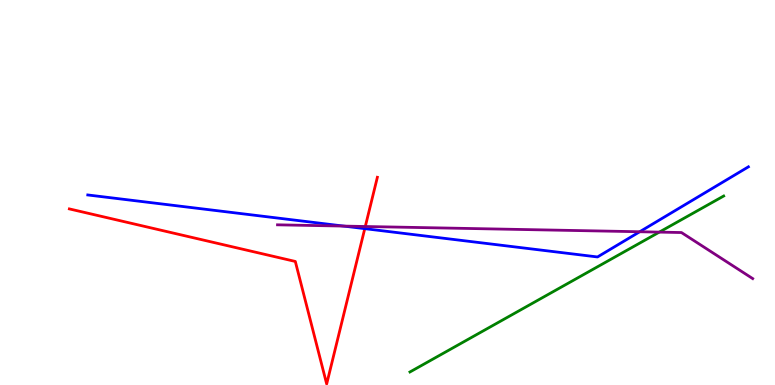[{'lines': ['blue', 'red'], 'intersections': [{'x': 4.71, 'y': 4.06}]}, {'lines': ['green', 'red'], 'intersections': []}, {'lines': ['purple', 'red'], 'intersections': [{'x': 4.71, 'y': 4.12}]}, {'lines': ['blue', 'green'], 'intersections': []}, {'lines': ['blue', 'purple'], 'intersections': [{'x': 4.44, 'y': 4.13}, {'x': 8.25, 'y': 3.98}]}, {'lines': ['green', 'purple'], 'intersections': [{'x': 8.51, 'y': 3.97}]}]